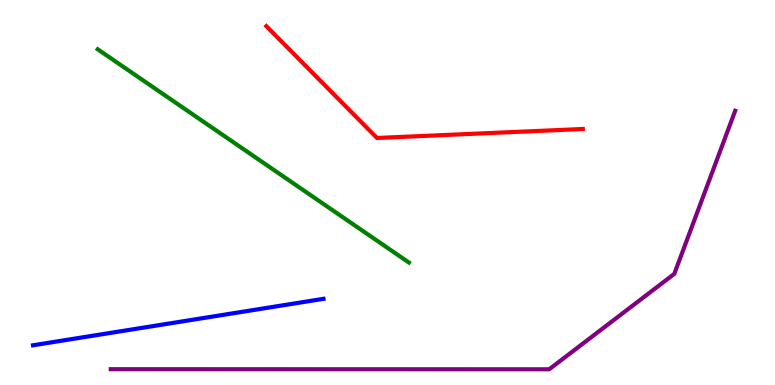[{'lines': ['blue', 'red'], 'intersections': []}, {'lines': ['green', 'red'], 'intersections': []}, {'lines': ['purple', 'red'], 'intersections': []}, {'lines': ['blue', 'green'], 'intersections': []}, {'lines': ['blue', 'purple'], 'intersections': []}, {'lines': ['green', 'purple'], 'intersections': []}]